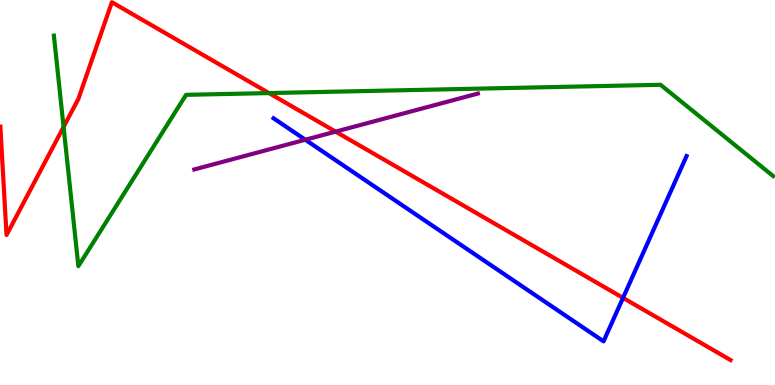[{'lines': ['blue', 'red'], 'intersections': [{'x': 8.04, 'y': 2.26}]}, {'lines': ['green', 'red'], 'intersections': [{'x': 0.82, 'y': 6.7}, {'x': 3.47, 'y': 7.58}]}, {'lines': ['purple', 'red'], 'intersections': [{'x': 4.33, 'y': 6.58}]}, {'lines': ['blue', 'green'], 'intersections': []}, {'lines': ['blue', 'purple'], 'intersections': [{'x': 3.94, 'y': 6.37}]}, {'lines': ['green', 'purple'], 'intersections': []}]